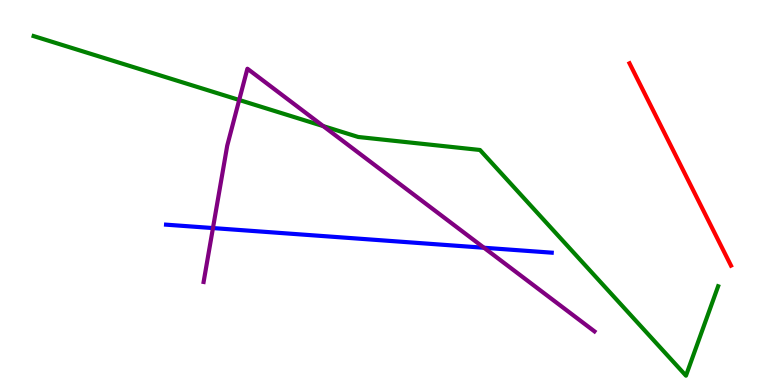[{'lines': ['blue', 'red'], 'intersections': []}, {'lines': ['green', 'red'], 'intersections': []}, {'lines': ['purple', 'red'], 'intersections': []}, {'lines': ['blue', 'green'], 'intersections': []}, {'lines': ['blue', 'purple'], 'intersections': [{'x': 2.75, 'y': 4.08}, {'x': 6.25, 'y': 3.56}]}, {'lines': ['green', 'purple'], 'intersections': [{'x': 3.09, 'y': 7.4}, {'x': 4.17, 'y': 6.72}]}]